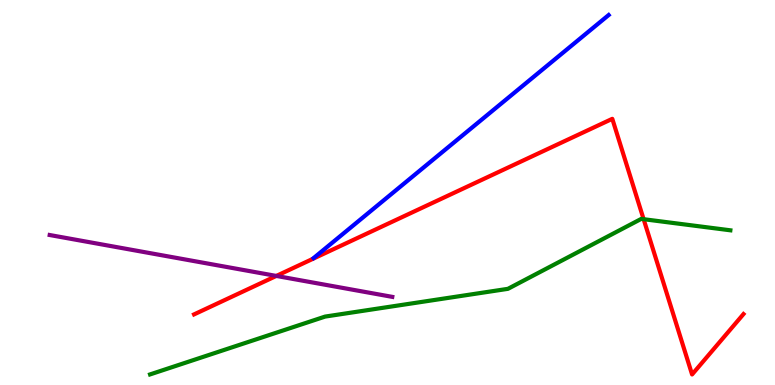[{'lines': ['blue', 'red'], 'intersections': []}, {'lines': ['green', 'red'], 'intersections': [{'x': 8.3, 'y': 4.31}]}, {'lines': ['purple', 'red'], 'intersections': [{'x': 3.57, 'y': 2.83}]}, {'lines': ['blue', 'green'], 'intersections': []}, {'lines': ['blue', 'purple'], 'intersections': []}, {'lines': ['green', 'purple'], 'intersections': []}]